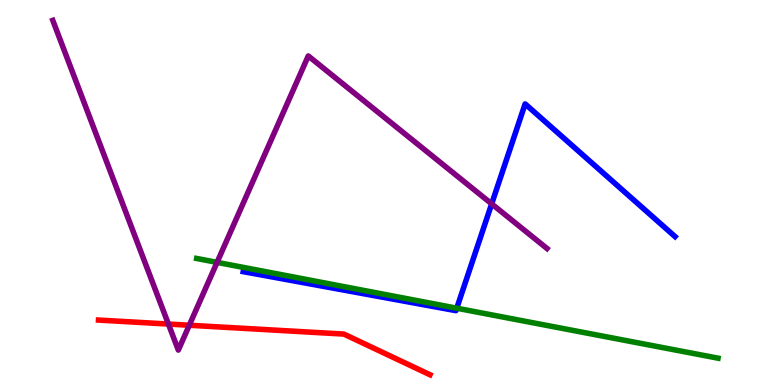[{'lines': ['blue', 'red'], 'intersections': []}, {'lines': ['green', 'red'], 'intersections': []}, {'lines': ['purple', 'red'], 'intersections': [{'x': 2.17, 'y': 1.58}, {'x': 2.44, 'y': 1.55}]}, {'lines': ['blue', 'green'], 'intersections': [{'x': 5.89, 'y': 1.99}]}, {'lines': ['blue', 'purple'], 'intersections': [{'x': 6.34, 'y': 4.7}]}, {'lines': ['green', 'purple'], 'intersections': [{'x': 2.8, 'y': 3.19}]}]